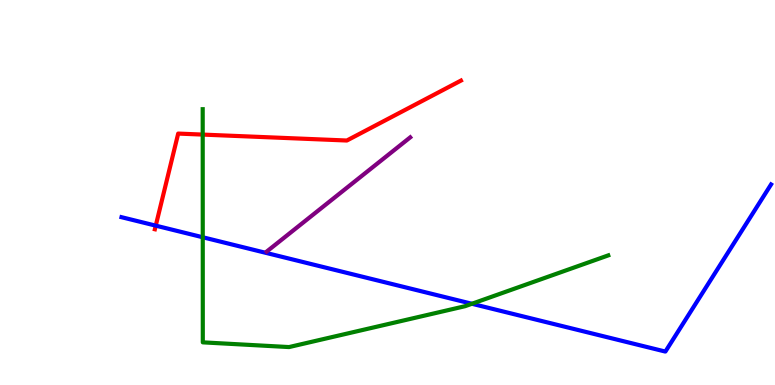[{'lines': ['blue', 'red'], 'intersections': [{'x': 2.01, 'y': 4.14}]}, {'lines': ['green', 'red'], 'intersections': [{'x': 2.62, 'y': 6.5}]}, {'lines': ['purple', 'red'], 'intersections': []}, {'lines': ['blue', 'green'], 'intersections': [{'x': 2.62, 'y': 3.84}, {'x': 6.09, 'y': 2.11}]}, {'lines': ['blue', 'purple'], 'intersections': []}, {'lines': ['green', 'purple'], 'intersections': []}]